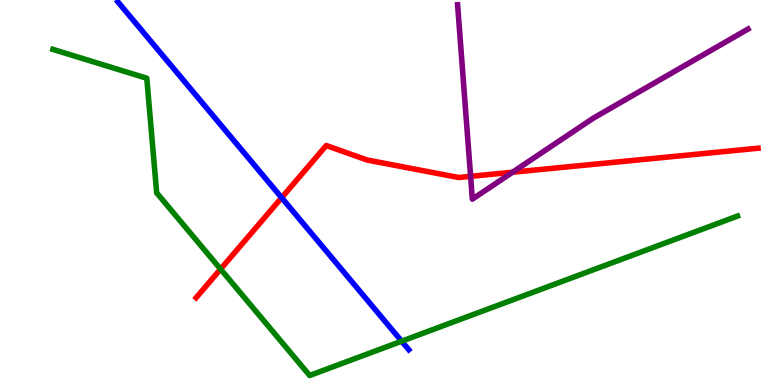[{'lines': ['blue', 'red'], 'intersections': [{'x': 3.63, 'y': 4.87}]}, {'lines': ['green', 'red'], 'intersections': [{'x': 2.85, 'y': 3.01}]}, {'lines': ['purple', 'red'], 'intersections': [{'x': 6.07, 'y': 5.42}, {'x': 6.61, 'y': 5.53}]}, {'lines': ['blue', 'green'], 'intersections': [{'x': 5.18, 'y': 1.14}]}, {'lines': ['blue', 'purple'], 'intersections': []}, {'lines': ['green', 'purple'], 'intersections': []}]